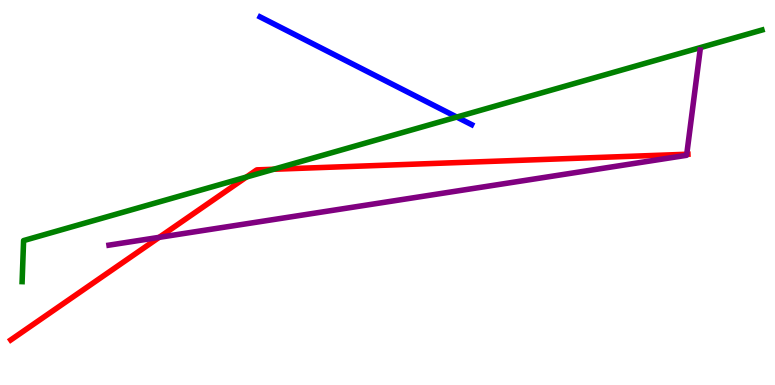[{'lines': ['blue', 'red'], 'intersections': []}, {'lines': ['green', 'red'], 'intersections': [{'x': 3.18, 'y': 5.4}, {'x': 3.53, 'y': 5.6}]}, {'lines': ['purple', 'red'], 'intersections': [{'x': 2.05, 'y': 3.84}, {'x': 8.86, 'y': 5.99}]}, {'lines': ['blue', 'green'], 'intersections': [{'x': 5.89, 'y': 6.96}]}, {'lines': ['blue', 'purple'], 'intersections': []}, {'lines': ['green', 'purple'], 'intersections': []}]